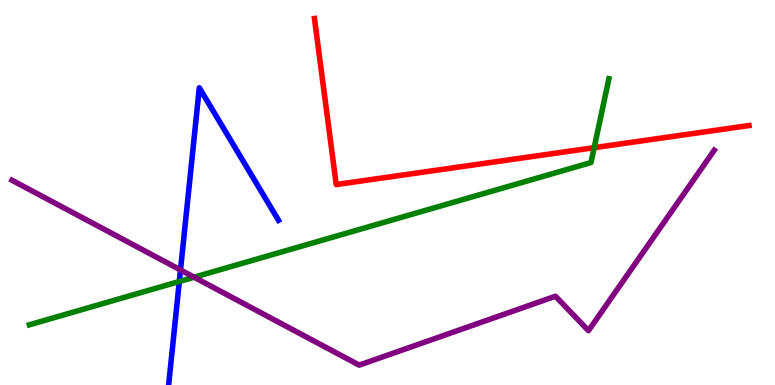[{'lines': ['blue', 'red'], 'intersections': []}, {'lines': ['green', 'red'], 'intersections': [{'x': 7.67, 'y': 6.16}]}, {'lines': ['purple', 'red'], 'intersections': []}, {'lines': ['blue', 'green'], 'intersections': [{'x': 2.31, 'y': 2.69}]}, {'lines': ['blue', 'purple'], 'intersections': [{'x': 2.33, 'y': 2.99}]}, {'lines': ['green', 'purple'], 'intersections': [{'x': 2.5, 'y': 2.8}]}]